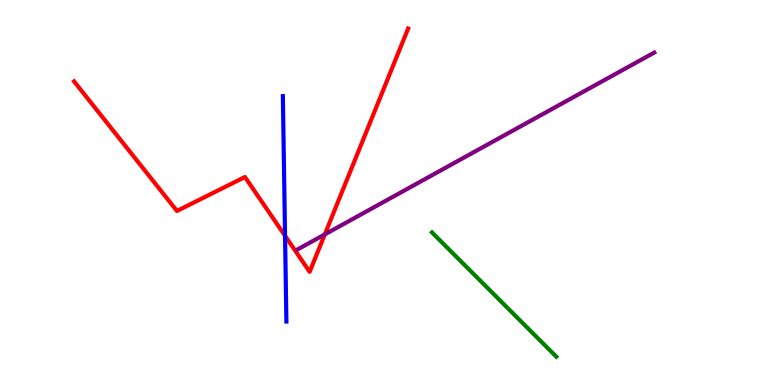[{'lines': ['blue', 'red'], 'intersections': [{'x': 3.68, 'y': 3.88}]}, {'lines': ['green', 'red'], 'intersections': []}, {'lines': ['purple', 'red'], 'intersections': [{'x': 4.19, 'y': 3.91}]}, {'lines': ['blue', 'green'], 'intersections': []}, {'lines': ['blue', 'purple'], 'intersections': []}, {'lines': ['green', 'purple'], 'intersections': []}]